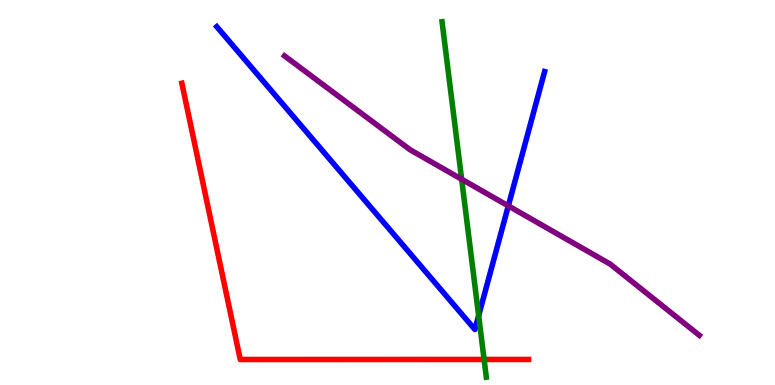[{'lines': ['blue', 'red'], 'intersections': []}, {'lines': ['green', 'red'], 'intersections': [{'x': 6.25, 'y': 0.663}]}, {'lines': ['purple', 'red'], 'intersections': []}, {'lines': ['blue', 'green'], 'intersections': [{'x': 6.18, 'y': 1.8}]}, {'lines': ['blue', 'purple'], 'intersections': [{'x': 6.56, 'y': 4.65}]}, {'lines': ['green', 'purple'], 'intersections': [{'x': 5.96, 'y': 5.34}]}]